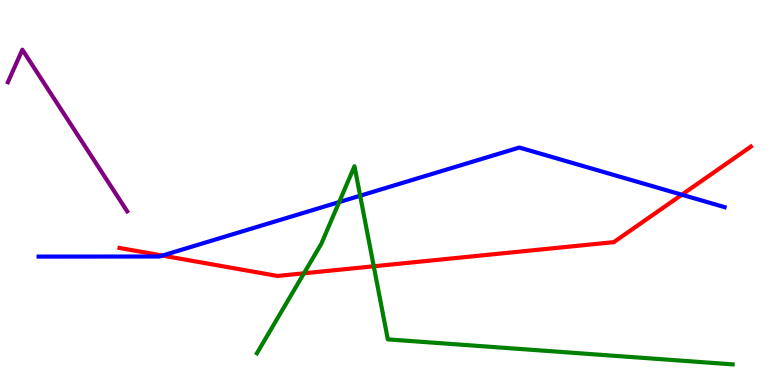[{'lines': ['blue', 'red'], 'intersections': [{'x': 2.1, 'y': 3.36}, {'x': 8.8, 'y': 4.94}]}, {'lines': ['green', 'red'], 'intersections': [{'x': 3.92, 'y': 2.9}, {'x': 4.82, 'y': 3.08}]}, {'lines': ['purple', 'red'], 'intersections': []}, {'lines': ['blue', 'green'], 'intersections': [{'x': 4.38, 'y': 4.75}, {'x': 4.65, 'y': 4.92}]}, {'lines': ['blue', 'purple'], 'intersections': []}, {'lines': ['green', 'purple'], 'intersections': []}]